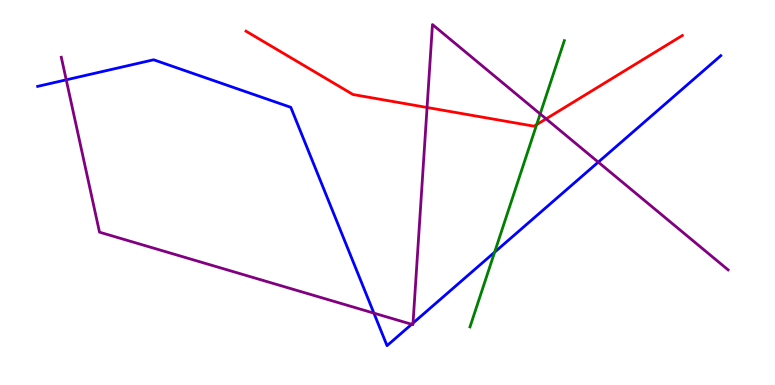[{'lines': ['blue', 'red'], 'intersections': []}, {'lines': ['green', 'red'], 'intersections': [{'x': 6.92, 'y': 6.76}]}, {'lines': ['purple', 'red'], 'intersections': [{'x': 5.51, 'y': 7.21}, {'x': 7.05, 'y': 6.91}]}, {'lines': ['blue', 'green'], 'intersections': [{'x': 6.38, 'y': 3.45}]}, {'lines': ['blue', 'purple'], 'intersections': [{'x': 0.855, 'y': 7.93}, {'x': 4.82, 'y': 1.87}, {'x': 5.31, 'y': 1.58}, {'x': 5.33, 'y': 1.61}, {'x': 7.72, 'y': 5.79}]}, {'lines': ['green', 'purple'], 'intersections': [{'x': 6.97, 'y': 7.04}]}]